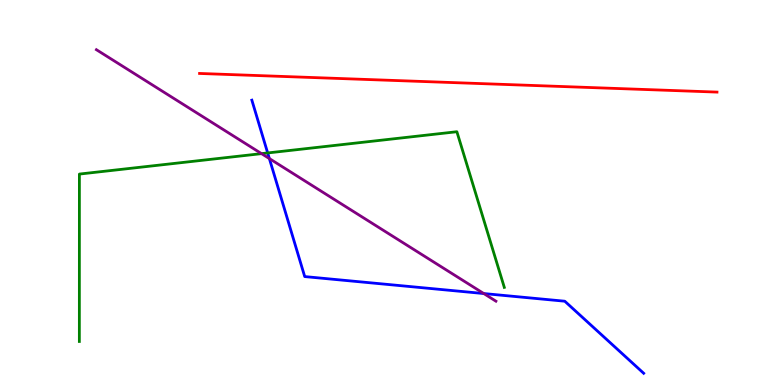[{'lines': ['blue', 'red'], 'intersections': []}, {'lines': ['green', 'red'], 'intersections': []}, {'lines': ['purple', 'red'], 'intersections': []}, {'lines': ['blue', 'green'], 'intersections': [{'x': 3.45, 'y': 6.03}]}, {'lines': ['blue', 'purple'], 'intersections': [{'x': 3.48, 'y': 5.88}, {'x': 6.24, 'y': 2.38}]}, {'lines': ['green', 'purple'], 'intersections': [{'x': 3.37, 'y': 6.01}]}]